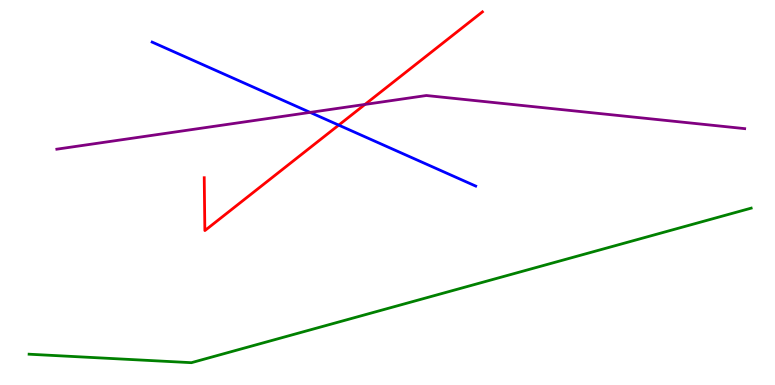[{'lines': ['blue', 'red'], 'intersections': [{'x': 4.37, 'y': 6.75}]}, {'lines': ['green', 'red'], 'intersections': []}, {'lines': ['purple', 'red'], 'intersections': [{'x': 4.71, 'y': 7.29}]}, {'lines': ['blue', 'green'], 'intersections': []}, {'lines': ['blue', 'purple'], 'intersections': [{'x': 4.0, 'y': 7.08}]}, {'lines': ['green', 'purple'], 'intersections': []}]